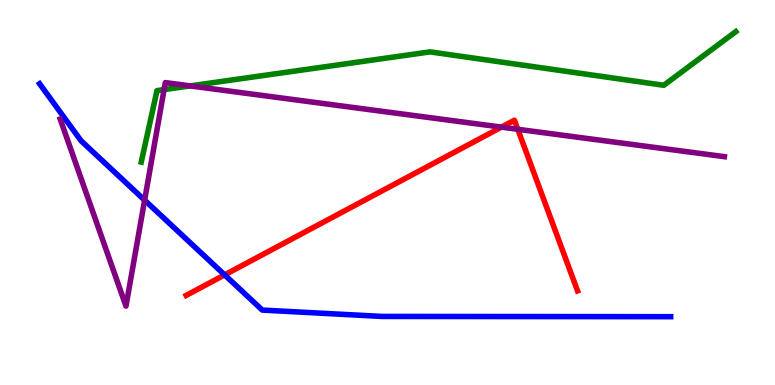[{'lines': ['blue', 'red'], 'intersections': [{'x': 2.9, 'y': 2.86}]}, {'lines': ['green', 'red'], 'intersections': []}, {'lines': ['purple', 'red'], 'intersections': [{'x': 6.47, 'y': 6.7}, {'x': 6.68, 'y': 6.64}]}, {'lines': ['blue', 'green'], 'intersections': []}, {'lines': ['blue', 'purple'], 'intersections': [{'x': 1.87, 'y': 4.8}]}, {'lines': ['green', 'purple'], 'intersections': [{'x': 2.12, 'y': 7.67}, {'x': 2.45, 'y': 7.77}]}]